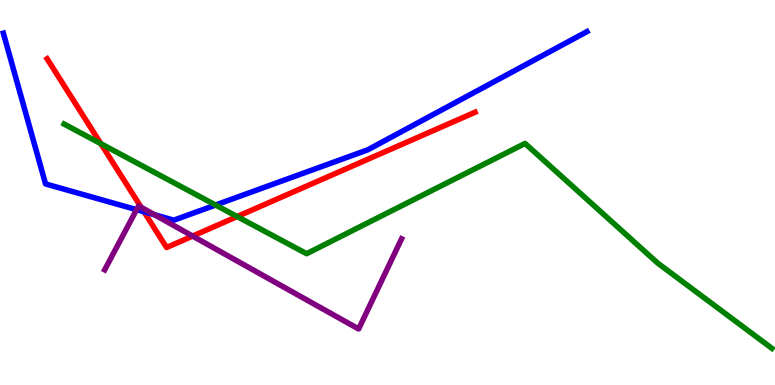[{'lines': ['blue', 'red'], 'intersections': [{'x': 1.86, 'y': 4.5}]}, {'lines': ['green', 'red'], 'intersections': [{'x': 1.3, 'y': 6.27}, {'x': 3.06, 'y': 4.37}]}, {'lines': ['purple', 'red'], 'intersections': [{'x': 1.82, 'y': 4.62}, {'x': 2.49, 'y': 3.87}]}, {'lines': ['blue', 'green'], 'intersections': [{'x': 2.78, 'y': 4.67}]}, {'lines': ['blue', 'purple'], 'intersections': [{'x': 1.76, 'y': 4.55}, {'x': 1.99, 'y': 4.42}]}, {'lines': ['green', 'purple'], 'intersections': []}]